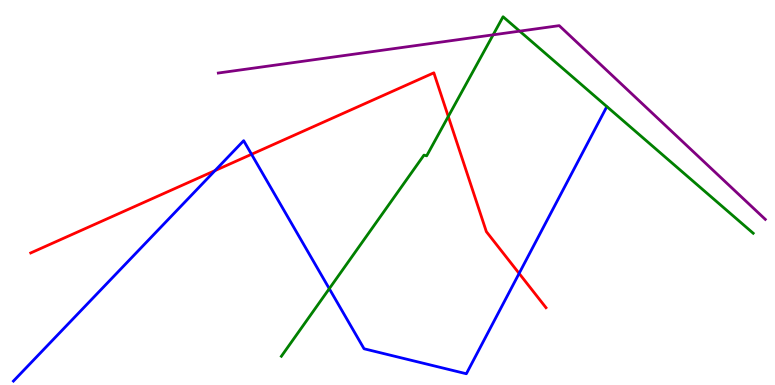[{'lines': ['blue', 'red'], 'intersections': [{'x': 2.77, 'y': 5.57}, {'x': 3.25, 'y': 5.99}, {'x': 6.7, 'y': 2.9}]}, {'lines': ['green', 'red'], 'intersections': [{'x': 5.78, 'y': 6.97}]}, {'lines': ['purple', 'red'], 'intersections': []}, {'lines': ['blue', 'green'], 'intersections': [{'x': 4.25, 'y': 2.5}]}, {'lines': ['blue', 'purple'], 'intersections': []}, {'lines': ['green', 'purple'], 'intersections': [{'x': 6.36, 'y': 9.1}, {'x': 6.71, 'y': 9.19}]}]